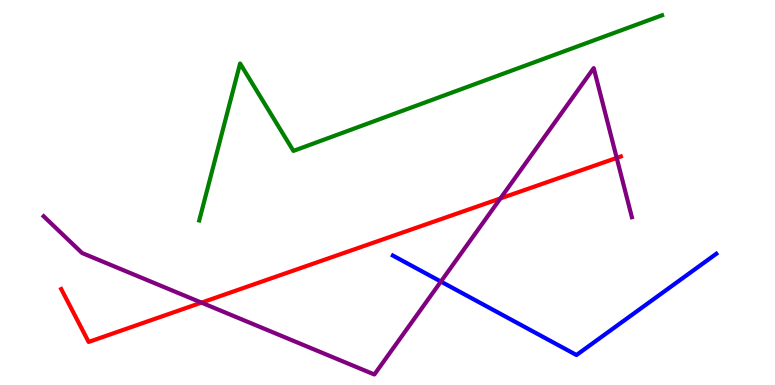[{'lines': ['blue', 'red'], 'intersections': []}, {'lines': ['green', 'red'], 'intersections': []}, {'lines': ['purple', 'red'], 'intersections': [{'x': 2.6, 'y': 2.14}, {'x': 6.46, 'y': 4.85}, {'x': 7.96, 'y': 5.9}]}, {'lines': ['blue', 'green'], 'intersections': []}, {'lines': ['blue', 'purple'], 'intersections': [{'x': 5.69, 'y': 2.69}]}, {'lines': ['green', 'purple'], 'intersections': []}]